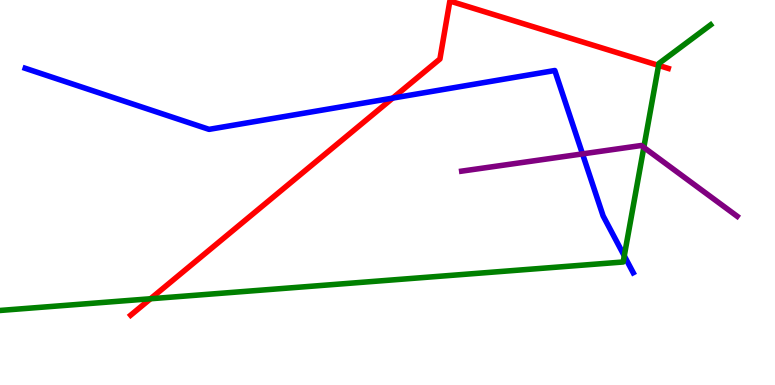[{'lines': ['blue', 'red'], 'intersections': [{'x': 5.07, 'y': 7.45}]}, {'lines': ['green', 'red'], 'intersections': [{'x': 1.94, 'y': 2.24}, {'x': 8.5, 'y': 8.3}]}, {'lines': ['purple', 'red'], 'intersections': []}, {'lines': ['blue', 'green'], 'intersections': [{'x': 8.06, 'y': 3.35}]}, {'lines': ['blue', 'purple'], 'intersections': [{'x': 7.52, 'y': 6.0}]}, {'lines': ['green', 'purple'], 'intersections': [{'x': 8.31, 'y': 6.17}]}]